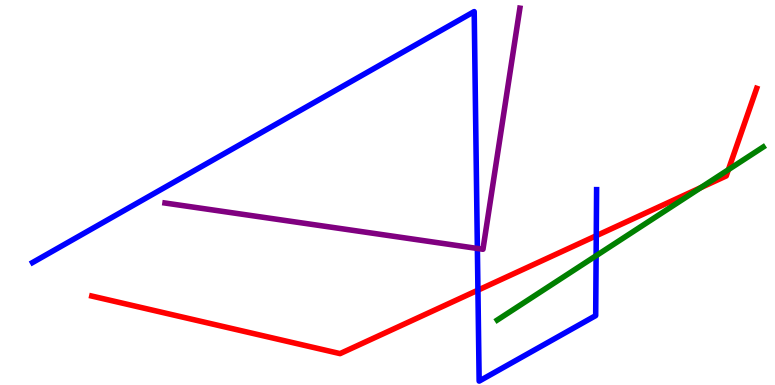[{'lines': ['blue', 'red'], 'intersections': [{'x': 6.17, 'y': 2.46}, {'x': 7.69, 'y': 3.88}]}, {'lines': ['green', 'red'], 'intersections': [{'x': 9.04, 'y': 5.13}, {'x': 9.4, 'y': 5.59}]}, {'lines': ['purple', 'red'], 'intersections': []}, {'lines': ['blue', 'green'], 'intersections': [{'x': 7.69, 'y': 3.36}]}, {'lines': ['blue', 'purple'], 'intersections': [{'x': 6.16, 'y': 3.55}]}, {'lines': ['green', 'purple'], 'intersections': []}]